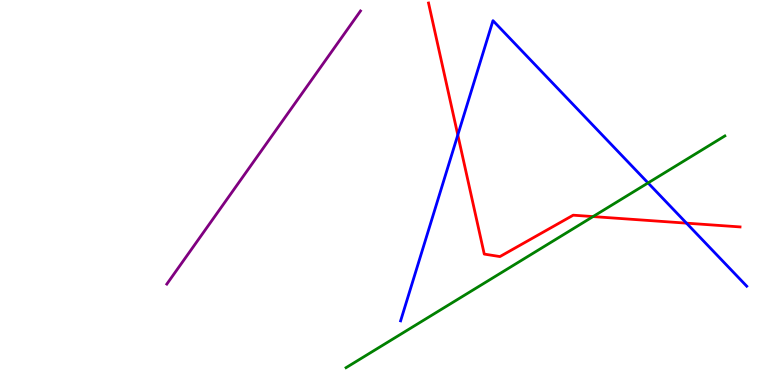[{'lines': ['blue', 'red'], 'intersections': [{'x': 5.91, 'y': 6.5}, {'x': 8.86, 'y': 4.2}]}, {'lines': ['green', 'red'], 'intersections': [{'x': 7.65, 'y': 4.37}]}, {'lines': ['purple', 'red'], 'intersections': []}, {'lines': ['blue', 'green'], 'intersections': [{'x': 8.36, 'y': 5.25}]}, {'lines': ['blue', 'purple'], 'intersections': []}, {'lines': ['green', 'purple'], 'intersections': []}]